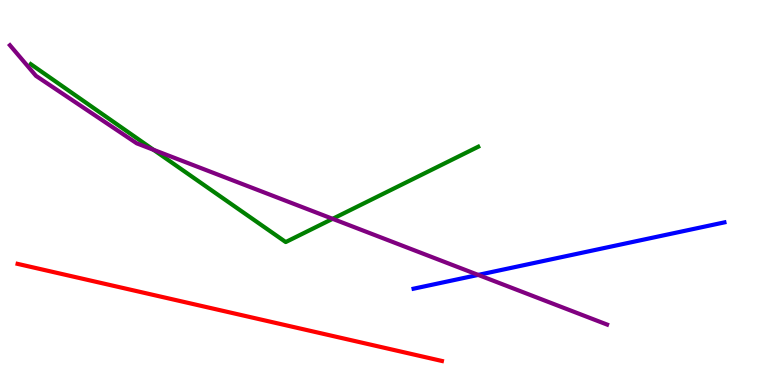[{'lines': ['blue', 'red'], 'intersections': []}, {'lines': ['green', 'red'], 'intersections': []}, {'lines': ['purple', 'red'], 'intersections': []}, {'lines': ['blue', 'green'], 'intersections': []}, {'lines': ['blue', 'purple'], 'intersections': [{'x': 6.17, 'y': 2.86}]}, {'lines': ['green', 'purple'], 'intersections': [{'x': 1.98, 'y': 6.11}, {'x': 4.29, 'y': 4.32}]}]